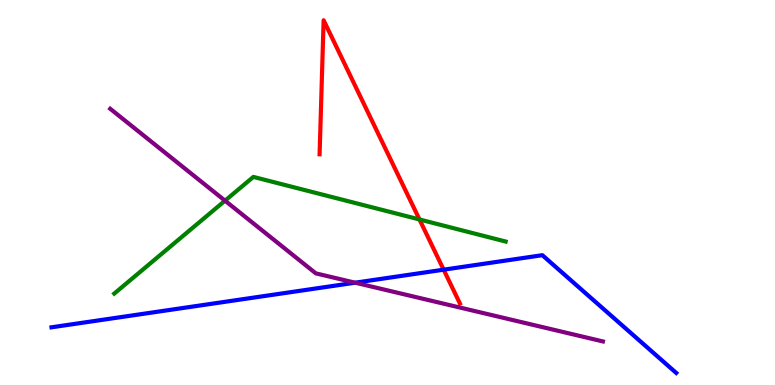[{'lines': ['blue', 'red'], 'intersections': [{'x': 5.72, 'y': 3.0}]}, {'lines': ['green', 'red'], 'intersections': [{'x': 5.41, 'y': 4.3}]}, {'lines': ['purple', 'red'], 'intersections': []}, {'lines': ['blue', 'green'], 'intersections': []}, {'lines': ['blue', 'purple'], 'intersections': [{'x': 4.58, 'y': 2.66}]}, {'lines': ['green', 'purple'], 'intersections': [{'x': 2.9, 'y': 4.79}]}]